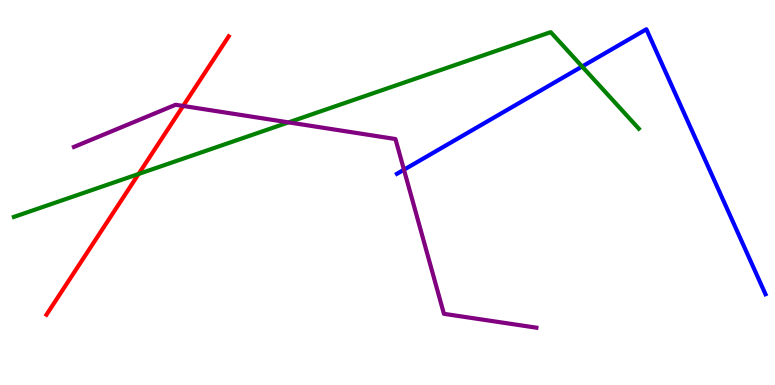[{'lines': ['blue', 'red'], 'intersections': []}, {'lines': ['green', 'red'], 'intersections': [{'x': 1.79, 'y': 5.48}]}, {'lines': ['purple', 'red'], 'intersections': [{'x': 2.36, 'y': 7.25}]}, {'lines': ['blue', 'green'], 'intersections': [{'x': 7.51, 'y': 8.27}]}, {'lines': ['blue', 'purple'], 'intersections': [{'x': 5.21, 'y': 5.59}]}, {'lines': ['green', 'purple'], 'intersections': [{'x': 3.72, 'y': 6.82}]}]